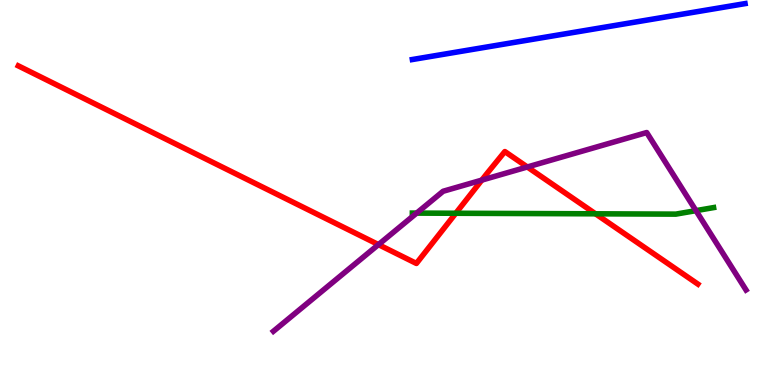[{'lines': ['blue', 'red'], 'intersections': []}, {'lines': ['green', 'red'], 'intersections': [{'x': 5.88, 'y': 4.46}, {'x': 7.68, 'y': 4.45}]}, {'lines': ['purple', 'red'], 'intersections': [{'x': 4.88, 'y': 3.65}, {'x': 6.22, 'y': 5.32}, {'x': 6.8, 'y': 5.66}]}, {'lines': ['blue', 'green'], 'intersections': []}, {'lines': ['blue', 'purple'], 'intersections': []}, {'lines': ['green', 'purple'], 'intersections': [{'x': 5.38, 'y': 4.46}, {'x': 8.98, 'y': 4.53}]}]